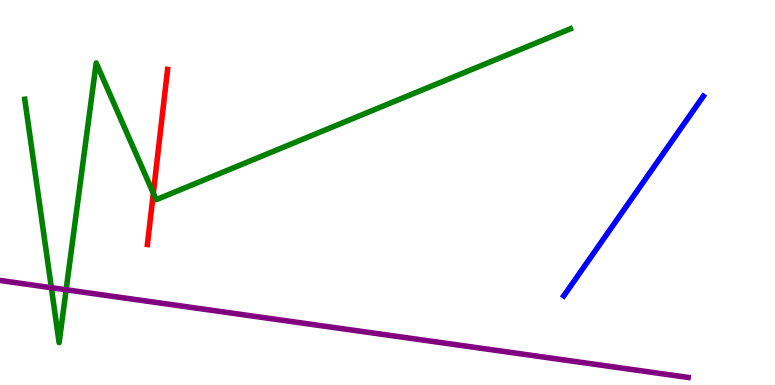[{'lines': ['blue', 'red'], 'intersections': []}, {'lines': ['green', 'red'], 'intersections': [{'x': 1.98, 'y': 4.98}]}, {'lines': ['purple', 'red'], 'intersections': []}, {'lines': ['blue', 'green'], 'intersections': []}, {'lines': ['blue', 'purple'], 'intersections': []}, {'lines': ['green', 'purple'], 'intersections': [{'x': 0.663, 'y': 2.53}, {'x': 0.853, 'y': 2.47}]}]